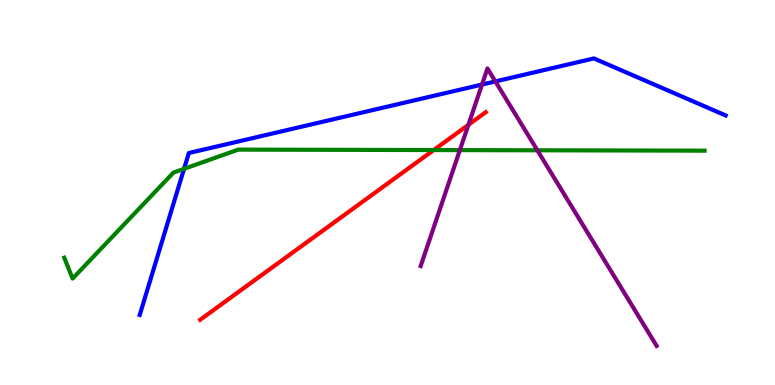[{'lines': ['blue', 'red'], 'intersections': []}, {'lines': ['green', 'red'], 'intersections': [{'x': 5.6, 'y': 6.1}]}, {'lines': ['purple', 'red'], 'intersections': [{'x': 6.04, 'y': 6.76}]}, {'lines': ['blue', 'green'], 'intersections': [{'x': 2.37, 'y': 5.62}]}, {'lines': ['blue', 'purple'], 'intersections': [{'x': 6.22, 'y': 7.8}, {'x': 6.39, 'y': 7.88}]}, {'lines': ['green', 'purple'], 'intersections': [{'x': 5.93, 'y': 6.1}, {'x': 6.93, 'y': 6.1}]}]